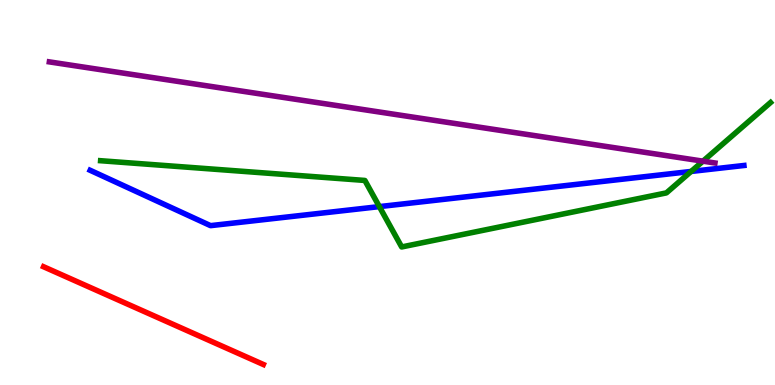[{'lines': ['blue', 'red'], 'intersections': []}, {'lines': ['green', 'red'], 'intersections': []}, {'lines': ['purple', 'red'], 'intersections': []}, {'lines': ['blue', 'green'], 'intersections': [{'x': 4.89, 'y': 4.63}, {'x': 8.92, 'y': 5.55}]}, {'lines': ['blue', 'purple'], 'intersections': []}, {'lines': ['green', 'purple'], 'intersections': [{'x': 9.07, 'y': 5.81}]}]